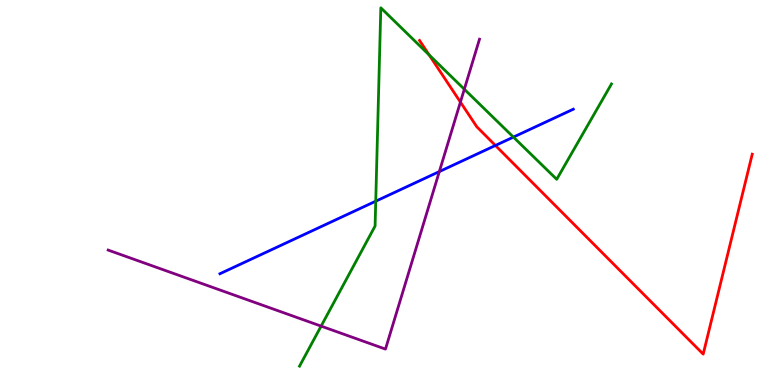[{'lines': ['blue', 'red'], 'intersections': [{'x': 6.39, 'y': 6.22}]}, {'lines': ['green', 'red'], 'intersections': [{'x': 5.54, 'y': 8.57}]}, {'lines': ['purple', 'red'], 'intersections': [{'x': 5.94, 'y': 7.35}]}, {'lines': ['blue', 'green'], 'intersections': [{'x': 4.85, 'y': 4.77}, {'x': 6.62, 'y': 6.44}]}, {'lines': ['blue', 'purple'], 'intersections': [{'x': 5.67, 'y': 5.54}]}, {'lines': ['green', 'purple'], 'intersections': [{'x': 4.14, 'y': 1.53}, {'x': 5.99, 'y': 7.68}]}]